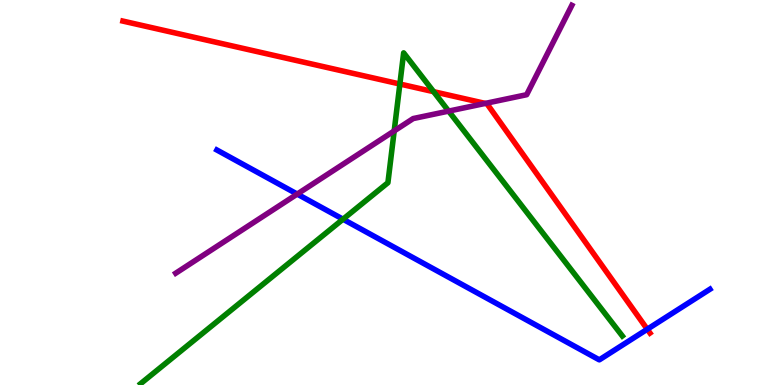[{'lines': ['blue', 'red'], 'intersections': [{'x': 8.35, 'y': 1.45}]}, {'lines': ['green', 'red'], 'intersections': [{'x': 5.16, 'y': 7.82}, {'x': 5.6, 'y': 7.62}]}, {'lines': ['purple', 'red'], 'intersections': [{'x': 6.26, 'y': 7.31}]}, {'lines': ['blue', 'green'], 'intersections': [{'x': 4.43, 'y': 4.31}]}, {'lines': ['blue', 'purple'], 'intersections': [{'x': 3.84, 'y': 4.96}]}, {'lines': ['green', 'purple'], 'intersections': [{'x': 5.09, 'y': 6.6}, {'x': 5.79, 'y': 7.11}]}]